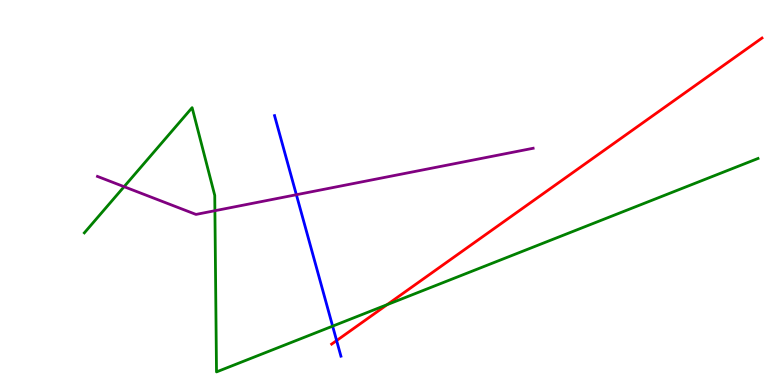[{'lines': ['blue', 'red'], 'intersections': [{'x': 4.34, 'y': 1.15}]}, {'lines': ['green', 'red'], 'intersections': [{'x': 4.99, 'y': 2.09}]}, {'lines': ['purple', 'red'], 'intersections': []}, {'lines': ['blue', 'green'], 'intersections': [{'x': 4.29, 'y': 1.53}]}, {'lines': ['blue', 'purple'], 'intersections': [{'x': 3.82, 'y': 4.94}]}, {'lines': ['green', 'purple'], 'intersections': [{'x': 1.6, 'y': 5.15}, {'x': 2.77, 'y': 4.53}]}]